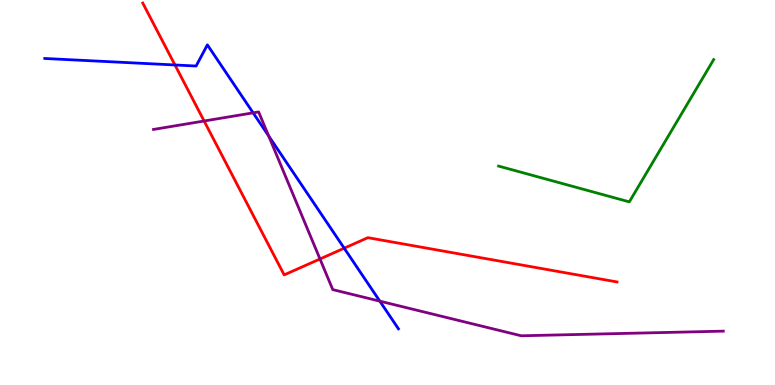[{'lines': ['blue', 'red'], 'intersections': [{'x': 2.26, 'y': 8.31}, {'x': 4.44, 'y': 3.55}]}, {'lines': ['green', 'red'], 'intersections': []}, {'lines': ['purple', 'red'], 'intersections': [{'x': 2.63, 'y': 6.86}, {'x': 4.13, 'y': 3.27}]}, {'lines': ['blue', 'green'], 'intersections': []}, {'lines': ['blue', 'purple'], 'intersections': [{'x': 3.27, 'y': 7.07}, {'x': 3.47, 'y': 6.47}, {'x': 4.9, 'y': 2.18}]}, {'lines': ['green', 'purple'], 'intersections': []}]